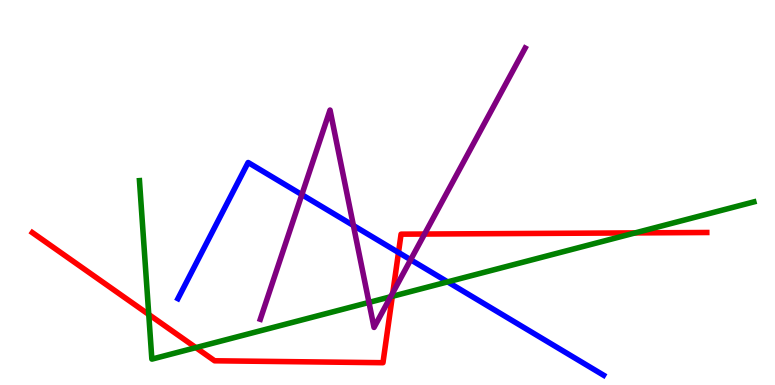[{'lines': ['blue', 'red'], 'intersections': [{'x': 5.14, 'y': 3.44}]}, {'lines': ['green', 'red'], 'intersections': [{'x': 1.92, 'y': 1.83}, {'x': 2.53, 'y': 0.971}, {'x': 5.06, 'y': 2.3}, {'x': 8.2, 'y': 3.95}]}, {'lines': ['purple', 'red'], 'intersections': [{'x': 5.07, 'y': 2.4}, {'x': 5.48, 'y': 3.92}]}, {'lines': ['blue', 'green'], 'intersections': [{'x': 5.78, 'y': 2.68}]}, {'lines': ['blue', 'purple'], 'intersections': [{'x': 3.89, 'y': 4.94}, {'x': 4.56, 'y': 4.14}, {'x': 5.3, 'y': 3.25}]}, {'lines': ['green', 'purple'], 'intersections': [{'x': 4.76, 'y': 2.14}, {'x': 5.04, 'y': 2.29}]}]